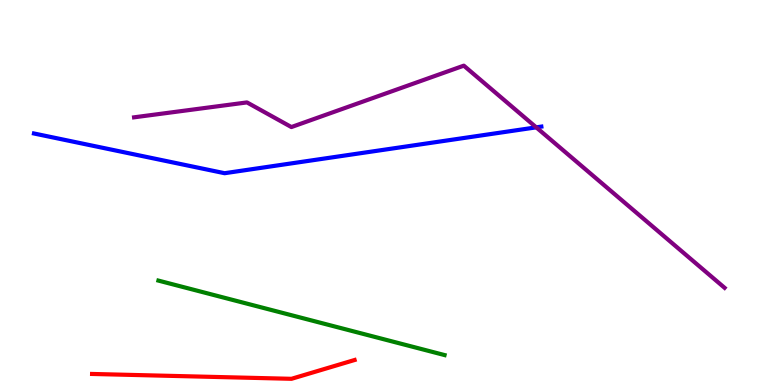[{'lines': ['blue', 'red'], 'intersections': []}, {'lines': ['green', 'red'], 'intersections': []}, {'lines': ['purple', 'red'], 'intersections': []}, {'lines': ['blue', 'green'], 'intersections': []}, {'lines': ['blue', 'purple'], 'intersections': [{'x': 6.92, 'y': 6.69}]}, {'lines': ['green', 'purple'], 'intersections': []}]